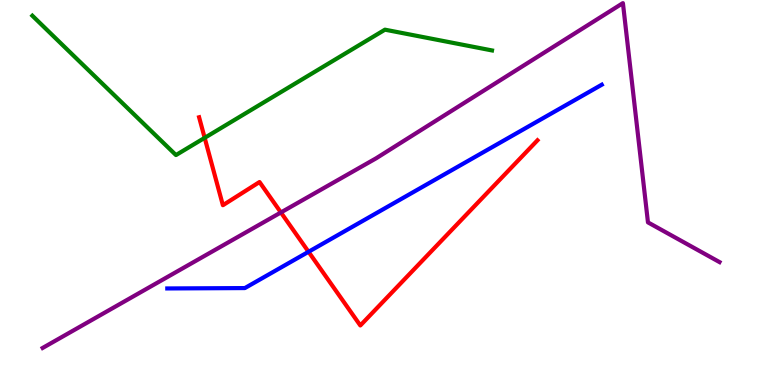[{'lines': ['blue', 'red'], 'intersections': [{'x': 3.98, 'y': 3.46}]}, {'lines': ['green', 'red'], 'intersections': [{'x': 2.64, 'y': 6.42}]}, {'lines': ['purple', 'red'], 'intersections': [{'x': 3.62, 'y': 4.48}]}, {'lines': ['blue', 'green'], 'intersections': []}, {'lines': ['blue', 'purple'], 'intersections': []}, {'lines': ['green', 'purple'], 'intersections': []}]